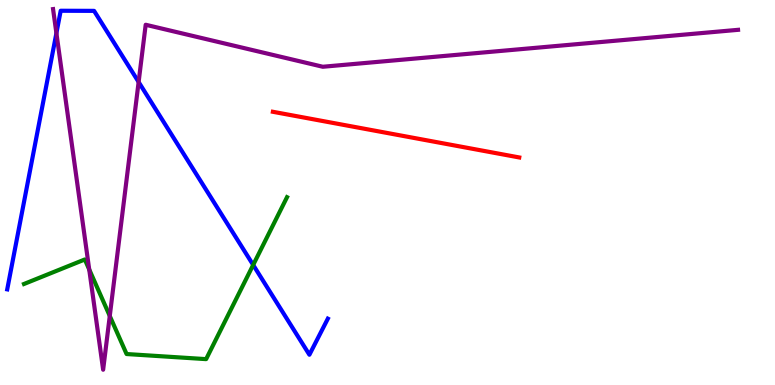[{'lines': ['blue', 'red'], 'intersections': []}, {'lines': ['green', 'red'], 'intersections': []}, {'lines': ['purple', 'red'], 'intersections': []}, {'lines': ['blue', 'green'], 'intersections': [{'x': 3.27, 'y': 3.12}]}, {'lines': ['blue', 'purple'], 'intersections': [{'x': 0.728, 'y': 9.14}, {'x': 1.79, 'y': 7.87}]}, {'lines': ['green', 'purple'], 'intersections': [{'x': 1.15, 'y': 3.0}, {'x': 1.42, 'y': 1.79}]}]